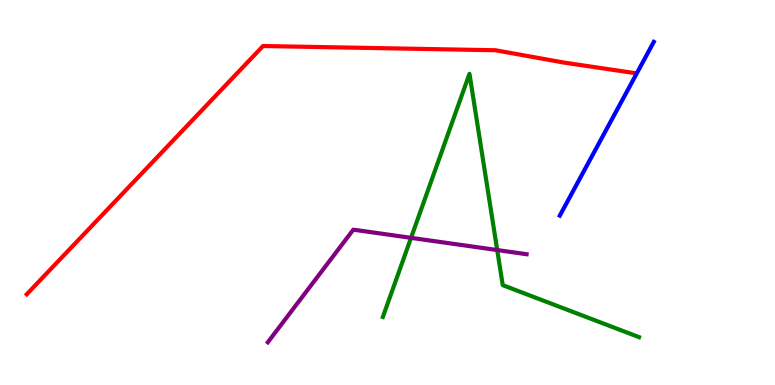[{'lines': ['blue', 'red'], 'intersections': []}, {'lines': ['green', 'red'], 'intersections': []}, {'lines': ['purple', 'red'], 'intersections': []}, {'lines': ['blue', 'green'], 'intersections': []}, {'lines': ['blue', 'purple'], 'intersections': []}, {'lines': ['green', 'purple'], 'intersections': [{'x': 5.3, 'y': 3.82}, {'x': 6.42, 'y': 3.51}]}]